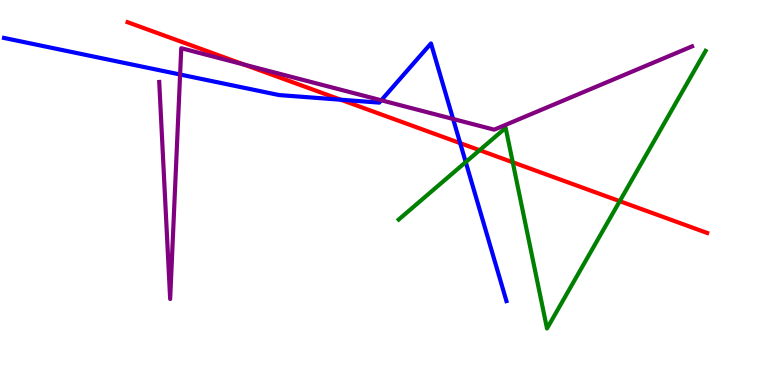[{'lines': ['blue', 'red'], 'intersections': [{'x': 4.4, 'y': 7.41}, {'x': 5.94, 'y': 6.28}]}, {'lines': ['green', 'red'], 'intersections': [{'x': 6.19, 'y': 6.1}, {'x': 6.62, 'y': 5.79}, {'x': 8.0, 'y': 4.77}]}, {'lines': ['purple', 'red'], 'intersections': [{'x': 3.15, 'y': 8.32}]}, {'lines': ['blue', 'green'], 'intersections': [{'x': 6.01, 'y': 5.79}]}, {'lines': ['blue', 'purple'], 'intersections': [{'x': 2.32, 'y': 8.06}, {'x': 4.92, 'y': 7.4}, {'x': 5.85, 'y': 6.91}]}, {'lines': ['green', 'purple'], 'intersections': []}]